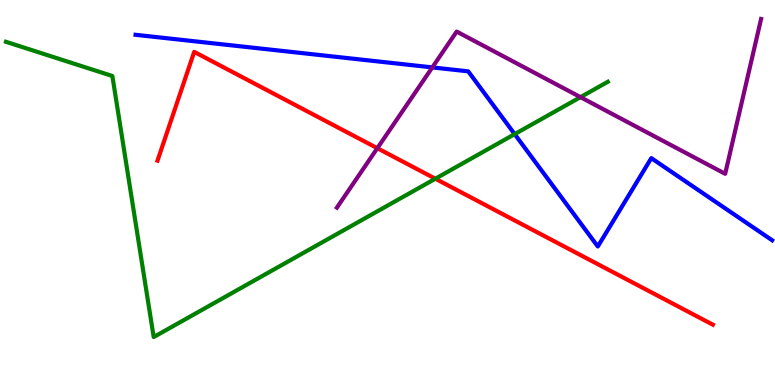[{'lines': ['blue', 'red'], 'intersections': []}, {'lines': ['green', 'red'], 'intersections': [{'x': 5.62, 'y': 5.36}]}, {'lines': ['purple', 'red'], 'intersections': [{'x': 4.87, 'y': 6.15}]}, {'lines': ['blue', 'green'], 'intersections': [{'x': 6.64, 'y': 6.52}]}, {'lines': ['blue', 'purple'], 'intersections': [{'x': 5.58, 'y': 8.25}]}, {'lines': ['green', 'purple'], 'intersections': [{'x': 7.49, 'y': 7.48}]}]